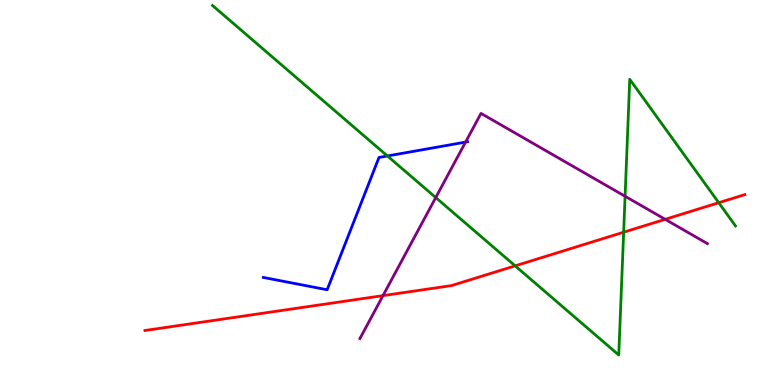[{'lines': ['blue', 'red'], 'intersections': []}, {'lines': ['green', 'red'], 'intersections': [{'x': 6.65, 'y': 3.09}, {'x': 8.05, 'y': 3.97}, {'x': 9.27, 'y': 4.73}]}, {'lines': ['purple', 'red'], 'intersections': [{'x': 4.94, 'y': 2.32}, {'x': 8.58, 'y': 4.3}]}, {'lines': ['blue', 'green'], 'intersections': [{'x': 5.0, 'y': 5.95}]}, {'lines': ['blue', 'purple'], 'intersections': [{'x': 6.01, 'y': 6.31}]}, {'lines': ['green', 'purple'], 'intersections': [{'x': 5.62, 'y': 4.87}, {'x': 8.07, 'y': 4.9}]}]